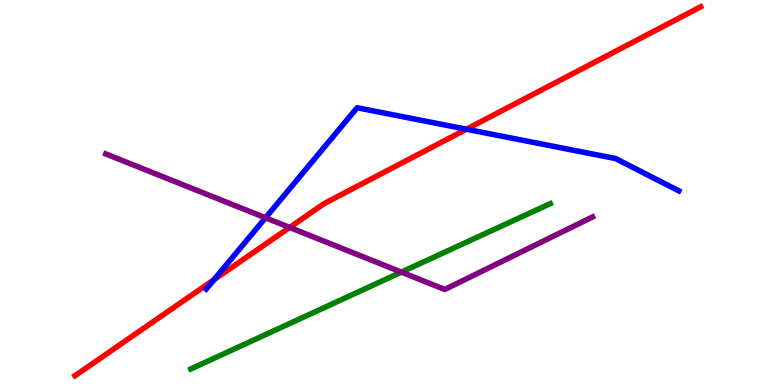[{'lines': ['blue', 'red'], 'intersections': [{'x': 2.76, 'y': 2.73}, {'x': 6.02, 'y': 6.64}]}, {'lines': ['green', 'red'], 'intersections': []}, {'lines': ['purple', 'red'], 'intersections': [{'x': 3.74, 'y': 4.09}]}, {'lines': ['blue', 'green'], 'intersections': []}, {'lines': ['blue', 'purple'], 'intersections': [{'x': 3.43, 'y': 4.34}]}, {'lines': ['green', 'purple'], 'intersections': [{'x': 5.18, 'y': 2.93}]}]